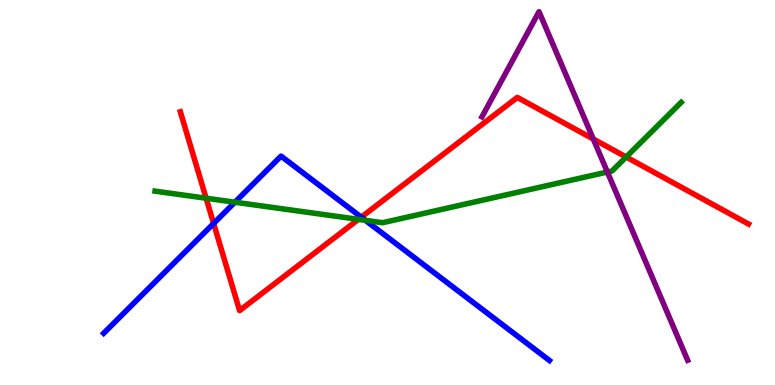[{'lines': ['blue', 'red'], 'intersections': [{'x': 2.76, 'y': 4.2}, {'x': 4.66, 'y': 4.36}]}, {'lines': ['green', 'red'], 'intersections': [{'x': 2.66, 'y': 4.85}, {'x': 4.62, 'y': 4.3}, {'x': 8.08, 'y': 5.92}]}, {'lines': ['purple', 'red'], 'intersections': [{'x': 7.66, 'y': 6.39}]}, {'lines': ['blue', 'green'], 'intersections': [{'x': 3.03, 'y': 4.75}, {'x': 4.71, 'y': 4.28}]}, {'lines': ['blue', 'purple'], 'intersections': []}, {'lines': ['green', 'purple'], 'intersections': [{'x': 7.84, 'y': 5.53}]}]